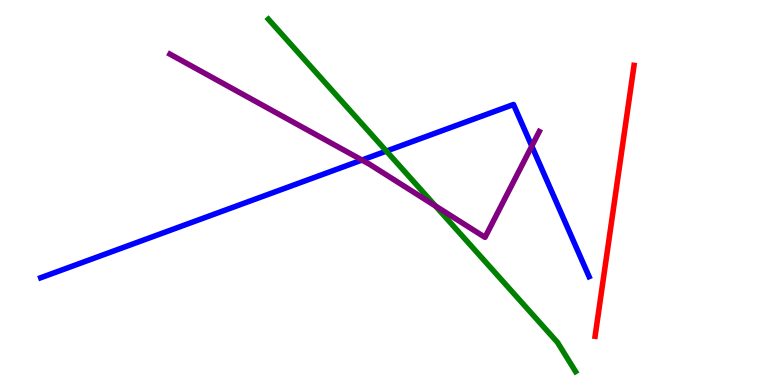[{'lines': ['blue', 'red'], 'intersections': []}, {'lines': ['green', 'red'], 'intersections': []}, {'lines': ['purple', 'red'], 'intersections': []}, {'lines': ['blue', 'green'], 'intersections': [{'x': 4.99, 'y': 6.08}]}, {'lines': ['blue', 'purple'], 'intersections': [{'x': 4.67, 'y': 5.84}, {'x': 6.86, 'y': 6.2}]}, {'lines': ['green', 'purple'], 'intersections': [{'x': 5.62, 'y': 4.65}]}]